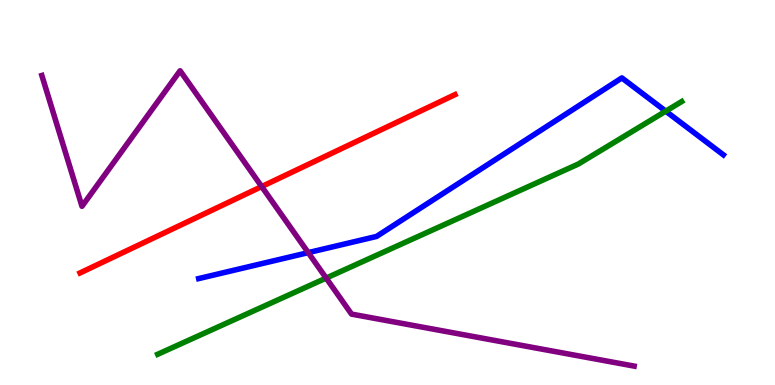[{'lines': ['blue', 'red'], 'intersections': []}, {'lines': ['green', 'red'], 'intersections': []}, {'lines': ['purple', 'red'], 'intersections': [{'x': 3.38, 'y': 5.15}]}, {'lines': ['blue', 'green'], 'intersections': [{'x': 8.59, 'y': 7.11}]}, {'lines': ['blue', 'purple'], 'intersections': [{'x': 3.98, 'y': 3.44}]}, {'lines': ['green', 'purple'], 'intersections': [{'x': 4.21, 'y': 2.78}]}]